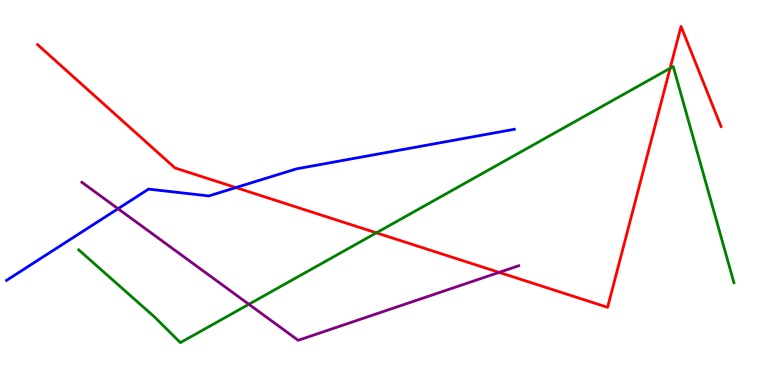[{'lines': ['blue', 'red'], 'intersections': [{'x': 3.04, 'y': 5.13}]}, {'lines': ['green', 'red'], 'intersections': [{'x': 4.86, 'y': 3.95}, {'x': 8.65, 'y': 8.23}]}, {'lines': ['purple', 'red'], 'intersections': [{'x': 6.44, 'y': 2.93}]}, {'lines': ['blue', 'green'], 'intersections': []}, {'lines': ['blue', 'purple'], 'intersections': [{'x': 1.52, 'y': 4.58}]}, {'lines': ['green', 'purple'], 'intersections': [{'x': 3.21, 'y': 2.1}]}]